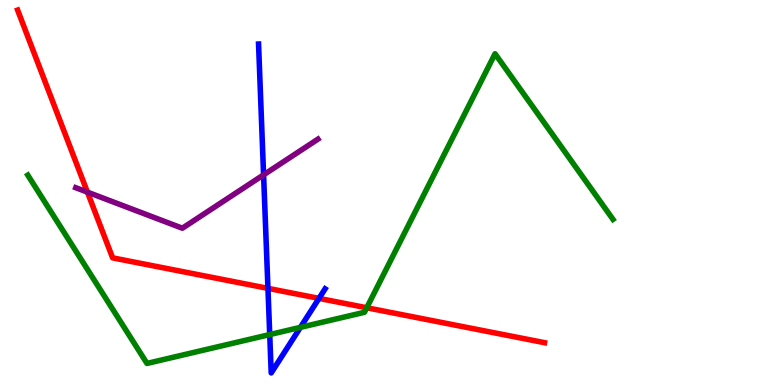[{'lines': ['blue', 'red'], 'intersections': [{'x': 3.46, 'y': 2.51}, {'x': 4.12, 'y': 2.25}]}, {'lines': ['green', 'red'], 'intersections': [{'x': 4.73, 'y': 2.01}]}, {'lines': ['purple', 'red'], 'intersections': [{'x': 1.13, 'y': 5.01}]}, {'lines': ['blue', 'green'], 'intersections': [{'x': 3.48, 'y': 1.31}, {'x': 3.88, 'y': 1.5}]}, {'lines': ['blue', 'purple'], 'intersections': [{'x': 3.4, 'y': 5.46}]}, {'lines': ['green', 'purple'], 'intersections': []}]